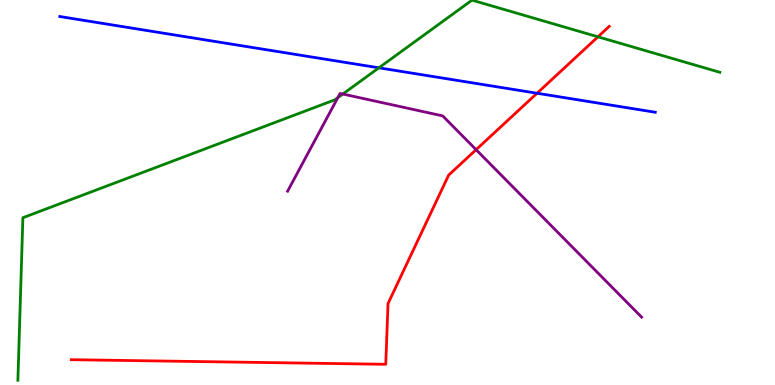[{'lines': ['blue', 'red'], 'intersections': [{'x': 6.93, 'y': 7.58}]}, {'lines': ['green', 'red'], 'intersections': [{'x': 7.72, 'y': 9.04}]}, {'lines': ['purple', 'red'], 'intersections': [{'x': 6.14, 'y': 6.11}]}, {'lines': ['blue', 'green'], 'intersections': [{'x': 4.89, 'y': 8.24}]}, {'lines': ['blue', 'purple'], 'intersections': []}, {'lines': ['green', 'purple'], 'intersections': [{'x': 4.36, 'y': 7.46}, {'x': 4.42, 'y': 7.56}]}]